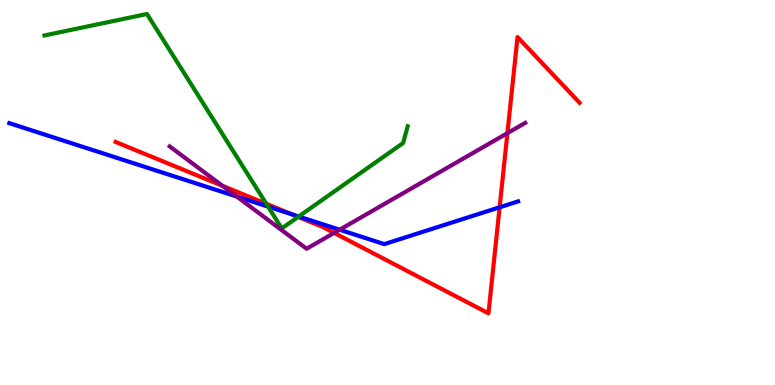[{'lines': ['blue', 'red'], 'intersections': [{'x': 3.77, 'y': 4.43}, {'x': 6.45, 'y': 4.62}]}, {'lines': ['green', 'red'], 'intersections': [{'x': 3.44, 'y': 4.71}, {'x': 3.85, 'y': 4.37}]}, {'lines': ['purple', 'red'], 'intersections': [{'x': 2.87, 'y': 5.17}, {'x': 4.31, 'y': 3.95}, {'x': 6.55, 'y': 6.54}]}, {'lines': ['blue', 'green'], 'intersections': [{'x': 3.46, 'y': 4.63}, {'x': 3.85, 'y': 4.38}]}, {'lines': ['blue', 'purple'], 'intersections': [{'x': 3.06, 'y': 4.9}, {'x': 4.38, 'y': 4.03}]}, {'lines': ['green', 'purple'], 'intersections': []}]